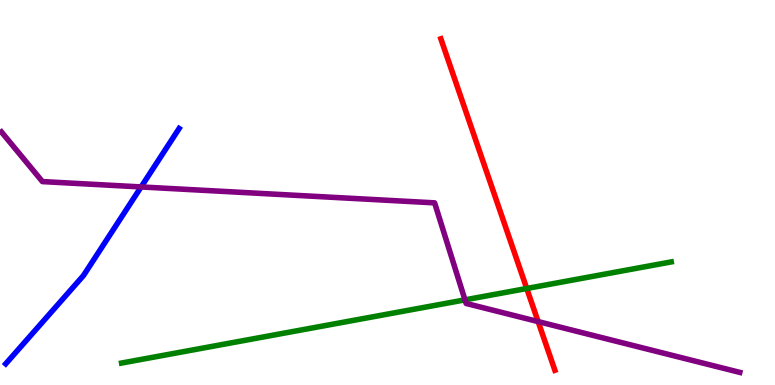[{'lines': ['blue', 'red'], 'intersections': []}, {'lines': ['green', 'red'], 'intersections': [{'x': 6.8, 'y': 2.51}]}, {'lines': ['purple', 'red'], 'intersections': [{'x': 6.94, 'y': 1.65}]}, {'lines': ['blue', 'green'], 'intersections': []}, {'lines': ['blue', 'purple'], 'intersections': [{'x': 1.82, 'y': 5.14}]}, {'lines': ['green', 'purple'], 'intersections': [{'x': 6.0, 'y': 2.21}]}]